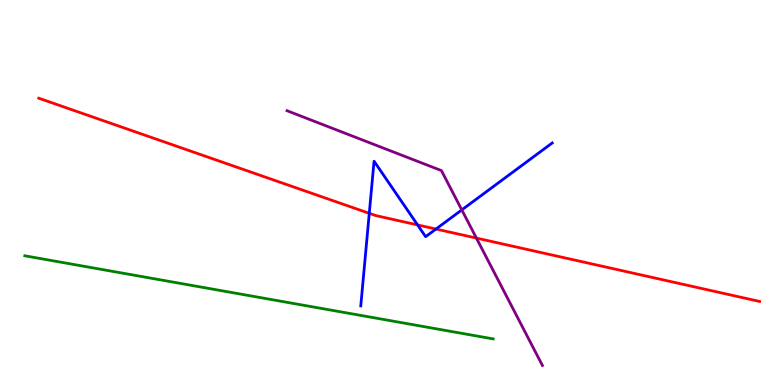[{'lines': ['blue', 'red'], 'intersections': [{'x': 4.76, 'y': 4.46}, {'x': 5.39, 'y': 4.16}, {'x': 5.63, 'y': 4.05}]}, {'lines': ['green', 'red'], 'intersections': []}, {'lines': ['purple', 'red'], 'intersections': [{'x': 6.15, 'y': 3.82}]}, {'lines': ['blue', 'green'], 'intersections': []}, {'lines': ['blue', 'purple'], 'intersections': [{'x': 5.96, 'y': 4.55}]}, {'lines': ['green', 'purple'], 'intersections': []}]